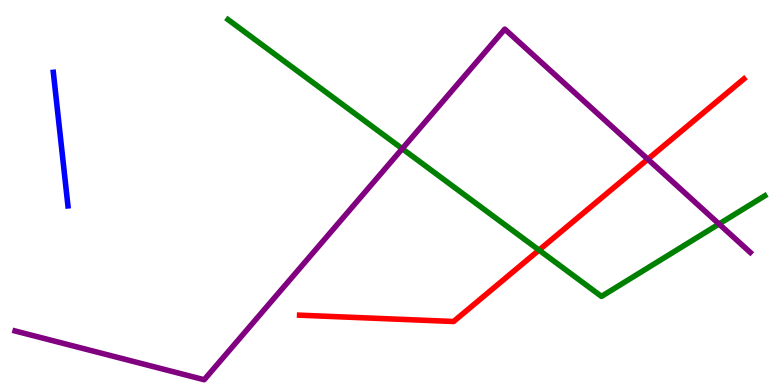[{'lines': ['blue', 'red'], 'intersections': []}, {'lines': ['green', 'red'], 'intersections': [{'x': 6.96, 'y': 3.5}]}, {'lines': ['purple', 'red'], 'intersections': [{'x': 8.36, 'y': 5.86}]}, {'lines': ['blue', 'green'], 'intersections': []}, {'lines': ['blue', 'purple'], 'intersections': []}, {'lines': ['green', 'purple'], 'intersections': [{'x': 5.19, 'y': 6.14}, {'x': 9.28, 'y': 4.18}]}]